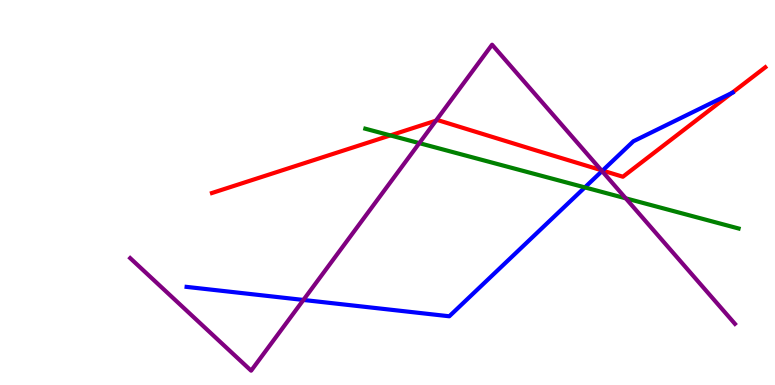[{'lines': ['blue', 'red'], 'intersections': [{'x': 7.78, 'y': 5.57}, {'x': 9.44, 'y': 7.58}]}, {'lines': ['green', 'red'], 'intersections': [{'x': 5.04, 'y': 6.48}]}, {'lines': ['purple', 'red'], 'intersections': [{'x': 5.62, 'y': 6.87}, {'x': 7.76, 'y': 5.58}]}, {'lines': ['blue', 'green'], 'intersections': [{'x': 7.55, 'y': 5.13}]}, {'lines': ['blue', 'purple'], 'intersections': [{'x': 3.91, 'y': 2.21}, {'x': 7.77, 'y': 5.56}]}, {'lines': ['green', 'purple'], 'intersections': [{'x': 5.41, 'y': 6.28}, {'x': 8.07, 'y': 4.85}]}]